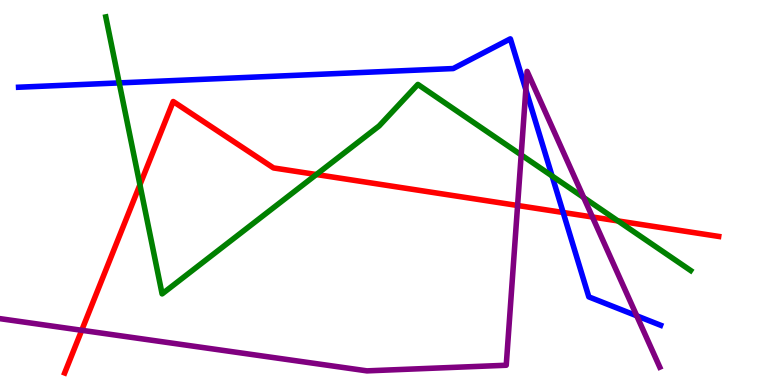[{'lines': ['blue', 'red'], 'intersections': [{'x': 7.27, 'y': 4.48}]}, {'lines': ['green', 'red'], 'intersections': [{'x': 1.81, 'y': 5.2}, {'x': 4.08, 'y': 5.47}, {'x': 7.97, 'y': 4.26}]}, {'lines': ['purple', 'red'], 'intersections': [{'x': 1.05, 'y': 1.42}, {'x': 6.68, 'y': 4.66}, {'x': 7.64, 'y': 4.36}]}, {'lines': ['blue', 'green'], 'intersections': [{'x': 1.54, 'y': 7.85}, {'x': 7.12, 'y': 5.43}]}, {'lines': ['blue', 'purple'], 'intersections': [{'x': 6.78, 'y': 7.67}, {'x': 8.22, 'y': 1.8}]}, {'lines': ['green', 'purple'], 'intersections': [{'x': 6.72, 'y': 5.98}, {'x': 7.53, 'y': 4.87}]}]